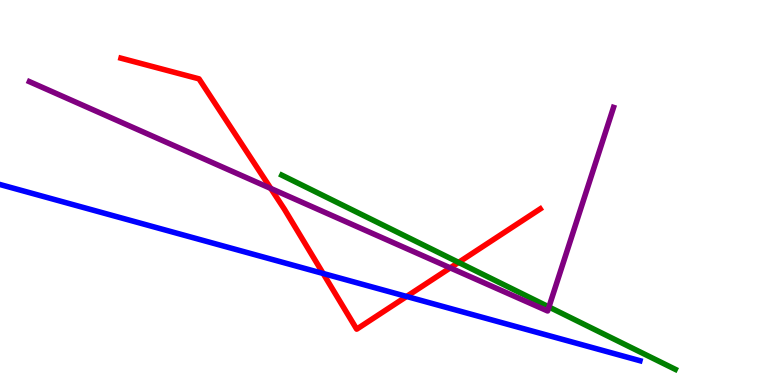[{'lines': ['blue', 'red'], 'intersections': [{'x': 4.17, 'y': 2.9}, {'x': 5.25, 'y': 2.3}]}, {'lines': ['green', 'red'], 'intersections': [{'x': 5.92, 'y': 3.18}]}, {'lines': ['purple', 'red'], 'intersections': [{'x': 3.49, 'y': 5.1}, {'x': 5.81, 'y': 3.04}]}, {'lines': ['blue', 'green'], 'intersections': []}, {'lines': ['blue', 'purple'], 'intersections': []}, {'lines': ['green', 'purple'], 'intersections': [{'x': 7.08, 'y': 2.03}]}]